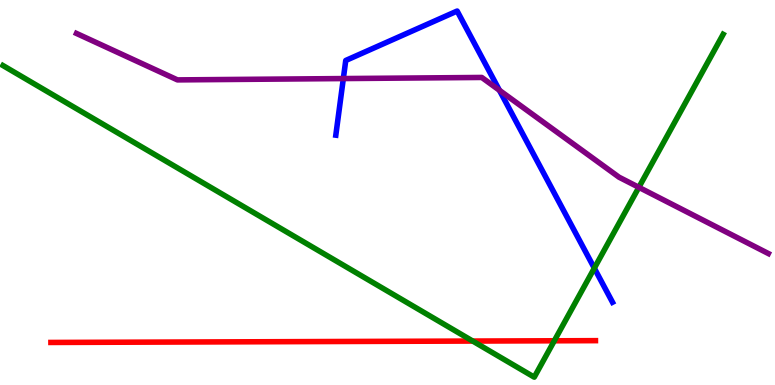[{'lines': ['blue', 'red'], 'intersections': []}, {'lines': ['green', 'red'], 'intersections': [{'x': 6.1, 'y': 1.14}, {'x': 7.15, 'y': 1.15}]}, {'lines': ['purple', 'red'], 'intersections': []}, {'lines': ['blue', 'green'], 'intersections': [{'x': 7.67, 'y': 3.03}]}, {'lines': ['blue', 'purple'], 'intersections': [{'x': 4.43, 'y': 7.96}, {'x': 6.44, 'y': 7.65}]}, {'lines': ['green', 'purple'], 'intersections': [{'x': 8.24, 'y': 5.13}]}]